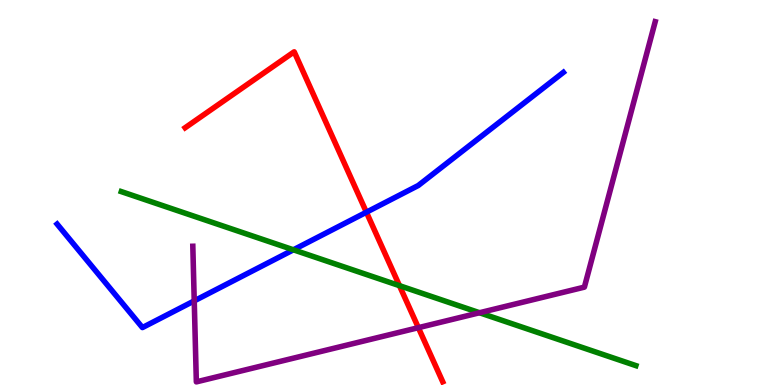[{'lines': ['blue', 'red'], 'intersections': [{'x': 4.73, 'y': 4.49}]}, {'lines': ['green', 'red'], 'intersections': [{'x': 5.15, 'y': 2.58}]}, {'lines': ['purple', 'red'], 'intersections': [{'x': 5.4, 'y': 1.49}]}, {'lines': ['blue', 'green'], 'intersections': [{'x': 3.79, 'y': 3.51}]}, {'lines': ['blue', 'purple'], 'intersections': [{'x': 2.51, 'y': 2.18}]}, {'lines': ['green', 'purple'], 'intersections': [{'x': 6.19, 'y': 1.88}]}]